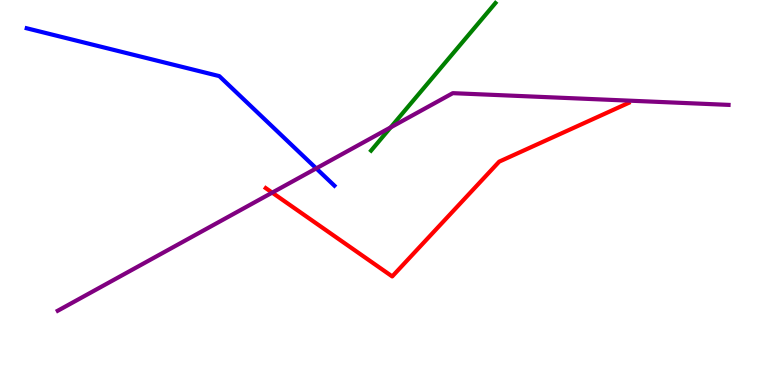[{'lines': ['blue', 'red'], 'intersections': []}, {'lines': ['green', 'red'], 'intersections': []}, {'lines': ['purple', 'red'], 'intersections': [{'x': 3.51, 'y': 5.0}]}, {'lines': ['blue', 'green'], 'intersections': []}, {'lines': ['blue', 'purple'], 'intersections': [{'x': 4.08, 'y': 5.63}]}, {'lines': ['green', 'purple'], 'intersections': [{'x': 5.04, 'y': 6.69}]}]